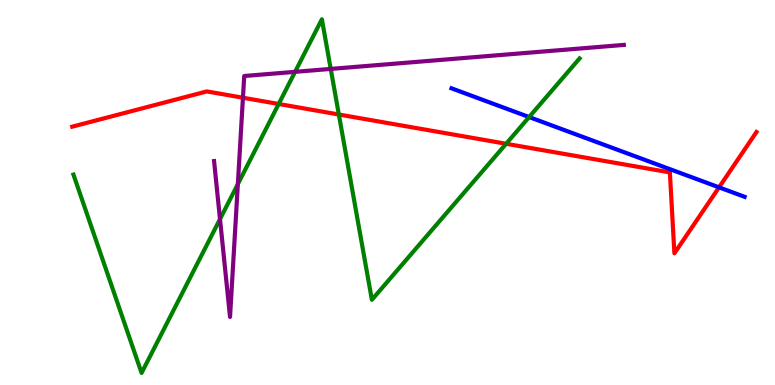[{'lines': ['blue', 'red'], 'intersections': [{'x': 9.28, 'y': 5.13}]}, {'lines': ['green', 'red'], 'intersections': [{'x': 3.6, 'y': 7.3}, {'x': 4.37, 'y': 7.03}, {'x': 6.53, 'y': 6.27}]}, {'lines': ['purple', 'red'], 'intersections': [{'x': 3.13, 'y': 7.46}]}, {'lines': ['blue', 'green'], 'intersections': [{'x': 6.83, 'y': 6.96}]}, {'lines': ['blue', 'purple'], 'intersections': []}, {'lines': ['green', 'purple'], 'intersections': [{'x': 2.84, 'y': 4.31}, {'x': 3.07, 'y': 5.22}, {'x': 3.81, 'y': 8.13}, {'x': 4.27, 'y': 8.21}]}]